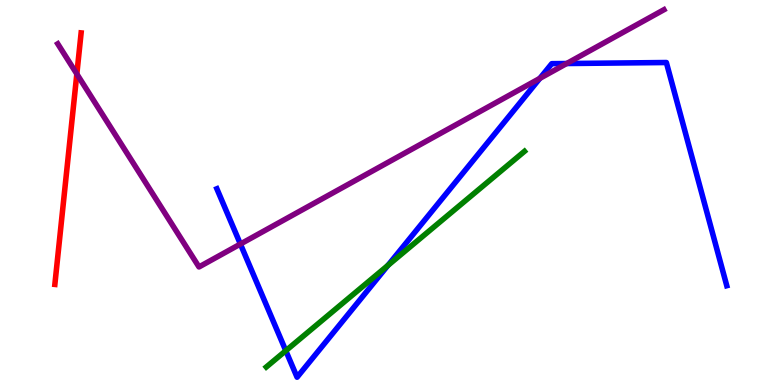[{'lines': ['blue', 'red'], 'intersections': []}, {'lines': ['green', 'red'], 'intersections': []}, {'lines': ['purple', 'red'], 'intersections': [{'x': 0.991, 'y': 8.08}]}, {'lines': ['blue', 'green'], 'intersections': [{'x': 3.69, 'y': 0.891}, {'x': 5.01, 'y': 3.11}]}, {'lines': ['blue', 'purple'], 'intersections': [{'x': 3.1, 'y': 3.66}, {'x': 6.97, 'y': 7.96}, {'x': 7.31, 'y': 8.35}]}, {'lines': ['green', 'purple'], 'intersections': []}]